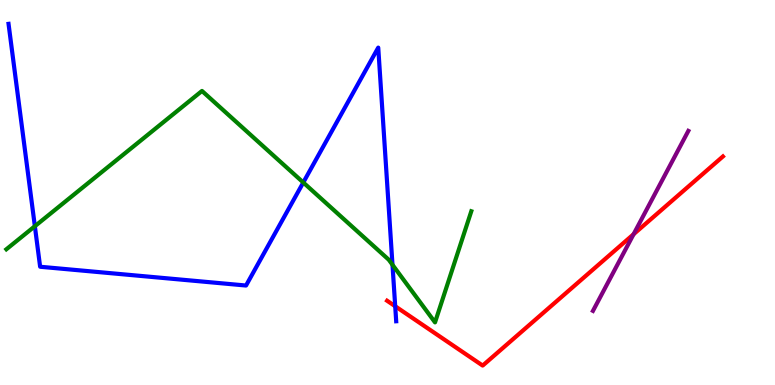[{'lines': ['blue', 'red'], 'intersections': [{'x': 5.1, 'y': 2.05}]}, {'lines': ['green', 'red'], 'intersections': []}, {'lines': ['purple', 'red'], 'intersections': [{'x': 8.18, 'y': 3.92}]}, {'lines': ['blue', 'green'], 'intersections': [{'x': 0.45, 'y': 4.12}, {'x': 3.91, 'y': 5.26}, {'x': 5.06, 'y': 3.12}]}, {'lines': ['blue', 'purple'], 'intersections': []}, {'lines': ['green', 'purple'], 'intersections': []}]